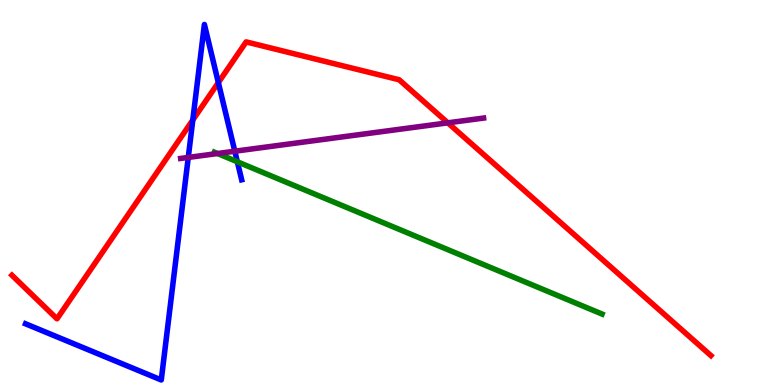[{'lines': ['blue', 'red'], 'intersections': [{'x': 2.49, 'y': 6.88}, {'x': 2.82, 'y': 7.85}]}, {'lines': ['green', 'red'], 'intersections': []}, {'lines': ['purple', 'red'], 'intersections': [{'x': 5.78, 'y': 6.81}]}, {'lines': ['blue', 'green'], 'intersections': [{'x': 3.06, 'y': 5.8}]}, {'lines': ['blue', 'purple'], 'intersections': [{'x': 2.43, 'y': 5.91}, {'x': 3.03, 'y': 6.07}]}, {'lines': ['green', 'purple'], 'intersections': [{'x': 2.81, 'y': 6.01}]}]